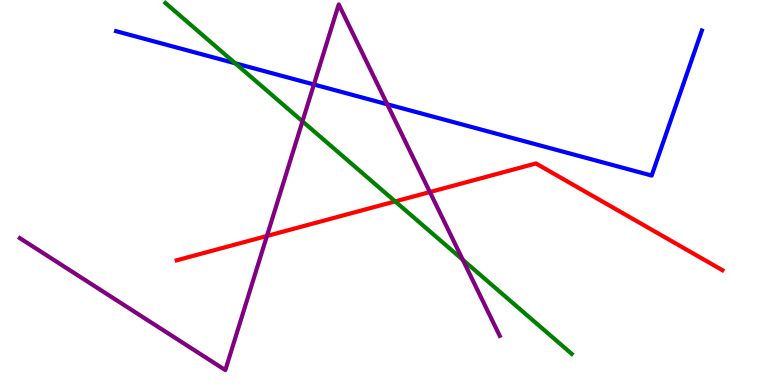[{'lines': ['blue', 'red'], 'intersections': []}, {'lines': ['green', 'red'], 'intersections': [{'x': 5.1, 'y': 4.77}]}, {'lines': ['purple', 'red'], 'intersections': [{'x': 3.44, 'y': 3.87}, {'x': 5.55, 'y': 5.01}]}, {'lines': ['blue', 'green'], 'intersections': [{'x': 3.04, 'y': 8.36}]}, {'lines': ['blue', 'purple'], 'intersections': [{'x': 4.05, 'y': 7.81}, {'x': 5.0, 'y': 7.29}]}, {'lines': ['green', 'purple'], 'intersections': [{'x': 3.9, 'y': 6.85}, {'x': 5.97, 'y': 3.25}]}]